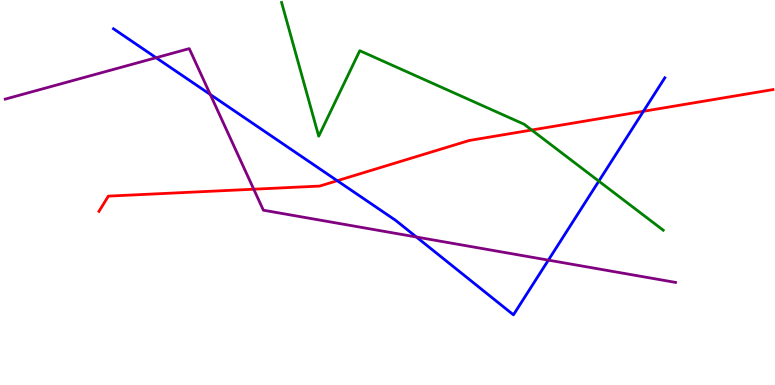[{'lines': ['blue', 'red'], 'intersections': [{'x': 4.35, 'y': 5.31}, {'x': 8.3, 'y': 7.11}]}, {'lines': ['green', 'red'], 'intersections': [{'x': 6.86, 'y': 6.62}]}, {'lines': ['purple', 'red'], 'intersections': [{'x': 3.27, 'y': 5.09}]}, {'lines': ['blue', 'green'], 'intersections': [{'x': 7.73, 'y': 5.3}]}, {'lines': ['blue', 'purple'], 'intersections': [{'x': 2.01, 'y': 8.5}, {'x': 2.71, 'y': 7.55}, {'x': 5.37, 'y': 3.84}, {'x': 7.08, 'y': 3.24}]}, {'lines': ['green', 'purple'], 'intersections': []}]